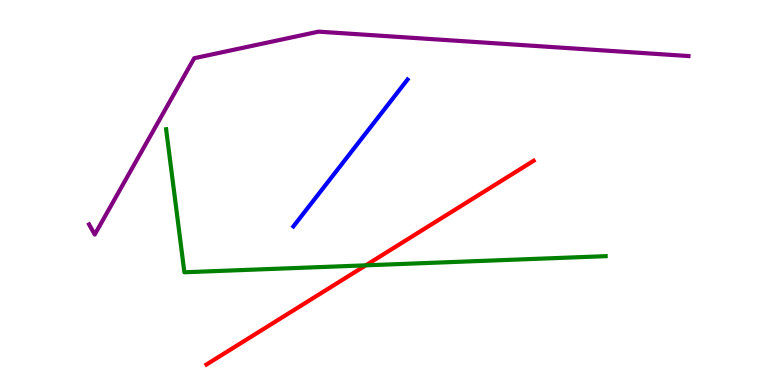[{'lines': ['blue', 'red'], 'intersections': []}, {'lines': ['green', 'red'], 'intersections': [{'x': 4.72, 'y': 3.11}]}, {'lines': ['purple', 'red'], 'intersections': []}, {'lines': ['blue', 'green'], 'intersections': []}, {'lines': ['blue', 'purple'], 'intersections': []}, {'lines': ['green', 'purple'], 'intersections': []}]